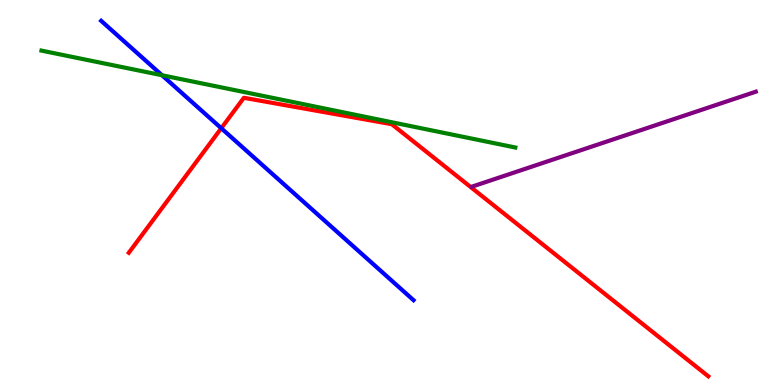[{'lines': ['blue', 'red'], 'intersections': [{'x': 2.86, 'y': 6.67}]}, {'lines': ['green', 'red'], 'intersections': []}, {'lines': ['purple', 'red'], 'intersections': []}, {'lines': ['blue', 'green'], 'intersections': [{'x': 2.09, 'y': 8.05}]}, {'lines': ['blue', 'purple'], 'intersections': []}, {'lines': ['green', 'purple'], 'intersections': []}]